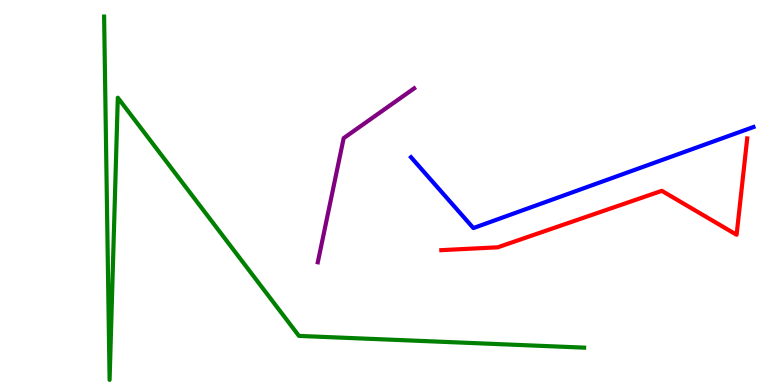[{'lines': ['blue', 'red'], 'intersections': []}, {'lines': ['green', 'red'], 'intersections': []}, {'lines': ['purple', 'red'], 'intersections': []}, {'lines': ['blue', 'green'], 'intersections': []}, {'lines': ['blue', 'purple'], 'intersections': []}, {'lines': ['green', 'purple'], 'intersections': []}]